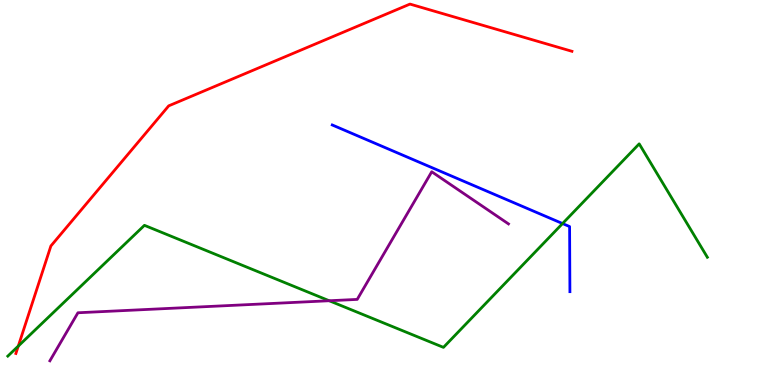[{'lines': ['blue', 'red'], 'intersections': []}, {'lines': ['green', 'red'], 'intersections': [{'x': 0.236, 'y': 1.01}]}, {'lines': ['purple', 'red'], 'intersections': []}, {'lines': ['blue', 'green'], 'intersections': [{'x': 7.26, 'y': 4.19}]}, {'lines': ['blue', 'purple'], 'intersections': []}, {'lines': ['green', 'purple'], 'intersections': [{'x': 4.25, 'y': 2.19}]}]